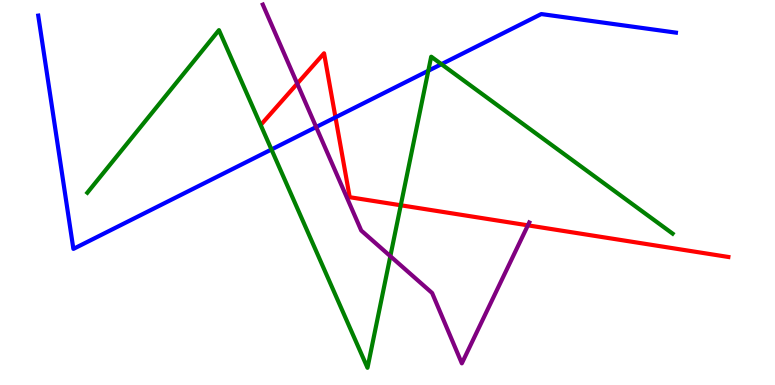[{'lines': ['blue', 'red'], 'intersections': [{'x': 4.33, 'y': 6.95}]}, {'lines': ['green', 'red'], 'intersections': [{'x': 5.17, 'y': 4.67}]}, {'lines': ['purple', 'red'], 'intersections': [{'x': 3.84, 'y': 7.83}, {'x': 6.81, 'y': 4.15}]}, {'lines': ['blue', 'green'], 'intersections': [{'x': 3.5, 'y': 6.12}, {'x': 5.53, 'y': 8.16}, {'x': 5.7, 'y': 8.33}]}, {'lines': ['blue', 'purple'], 'intersections': [{'x': 4.08, 'y': 6.7}]}, {'lines': ['green', 'purple'], 'intersections': [{'x': 5.04, 'y': 3.35}]}]